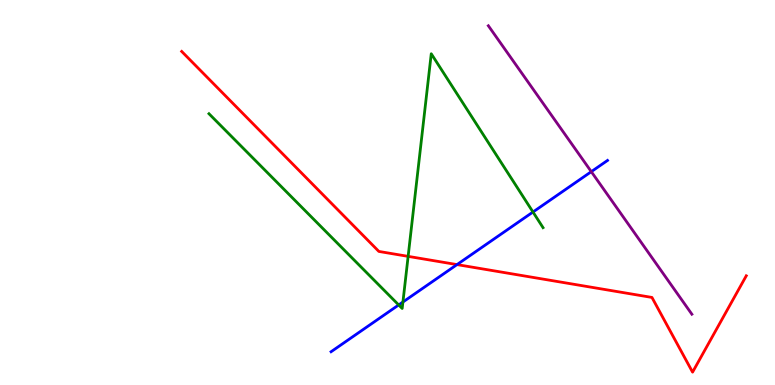[{'lines': ['blue', 'red'], 'intersections': [{'x': 5.9, 'y': 3.13}]}, {'lines': ['green', 'red'], 'intersections': [{'x': 5.27, 'y': 3.34}]}, {'lines': ['purple', 'red'], 'intersections': []}, {'lines': ['blue', 'green'], 'intersections': [{'x': 5.14, 'y': 2.08}, {'x': 5.2, 'y': 2.16}, {'x': 6.88, 'y': 4.49}]}, {'lines': ['blue', 'purple'], 'intersections': [{'x': 7.63, 'y': 5.54}]}, {'lines': ['green', 'purple'], 'intersections': []}]